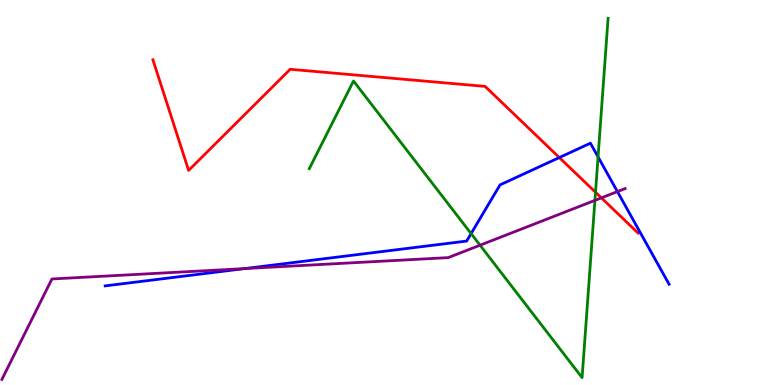[{'lines': ['blue', 'red'], 'intersections': [{'x': 7.22, 'y': 5.91}]}, {'lines': ['green', 'red'], 'intersections': [{'x': 7.68, 'y': 5.01}]}, {'lines': ['purple', 'red'], 'intersections': [{'x': 7.76, 'y': 4.86}]}, {'lines': ['blue', 'green'], 'intersections': [{'x': 6.08, 'y': 3.93}, {'x': 7.72, 'y': 5.92}]}, {'lines': ['blue', 'purple'], 'intersections': [{'x': 3.16, 'y': 3.02}, {'x': 7.97, 'y': 5.02}]}, {'lines': ['green', 'purple'], 'intersections': [{'x': 6.19, 'y': 3.63}, {'x': 7.68, 'y': 4.8}]}]